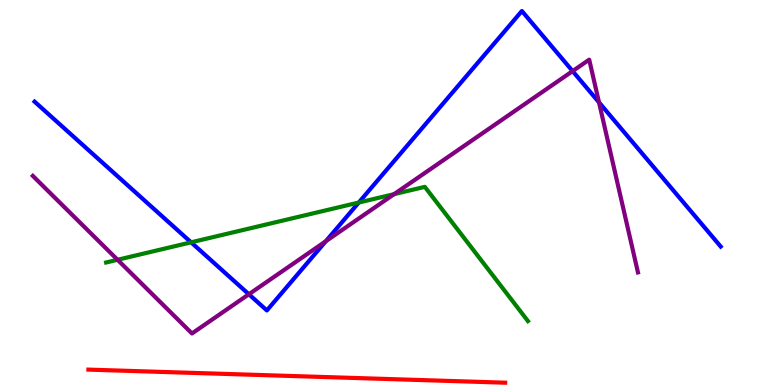[{'lines': ['blue', 'red'], 'intersections': []}, {'lines': ['green', 'red'], 'intersections': []}, {'lines': ['purple', 'red'], 'intersections': []}, {'lines': ['blue', 'green'], 'intersections': [{'x': 2.47, 'y': 3.71}, {'x': 4.63, 'y': 4.74}]}, {'lines': ['blue', 'purple'], 'intersections': [{'x': 3.21, 'y': 2.36}, {'x': 4.2, 'y': 3.73}, {'x': 7.39, 'y': 8.15}, {'x': 7.73, 'y': 7.34}]}, {'lines': ['green', 'purple'], 'intersections': [{'x': 1.52, 'y': 3.25}, {'x': 5.09, 'y': 4.96}]}]